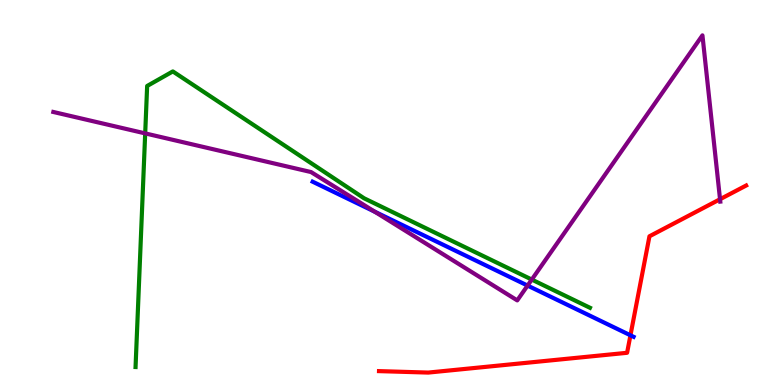[{'lines': ['blue', 'red'], 'intersections': [{'x': 8.13, 'y': 1.29}]}, {'lines': ['green', 'red'], 'intersections': []}, {'lines': ['purple', 'red'], 'intersections': [{'x': 9.29, 'y': 4.83}]}, {'lines': ['blue', 'green'], 'intersections': []}, {'lines': ['blue', 'purple'], 'intersections': [{'x': 4.84, 'y': 4.5}, {'x': 6.81, 'y': 2.58}]}, {'lines': ['green', 'purple'], 'intersections': [{'x': 1.87, 'y': 6.54}, {'x': 6.86, 'y': 2.74}]}]